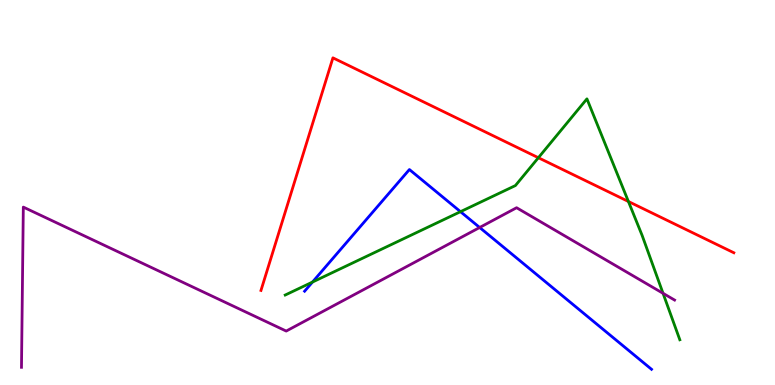[{'lines': ['blue', 'red'], 'intersections': []}, {'lines': ['green', 'red'], 'intersections': [{'x': 6.95, 'y': 5.9}, {'x': 8.11, 'y': 4.77}]}, {'lines': ['purple', 'red'], 'intersections': []}, {'lines': ['blue', 'green'], 'intersections': [{'x': 4.03, 'y': 2.67}, {'x': 5.94, 'y': 4.5}]}, {'lines': ['blue', 'purple'], 'intersections': [{'x': 6.19, 'y': 4.09}]}, {'lines': ['green', 'purple'], 'intersections': [{'x': 8.56, 'y': 2.38}]}]